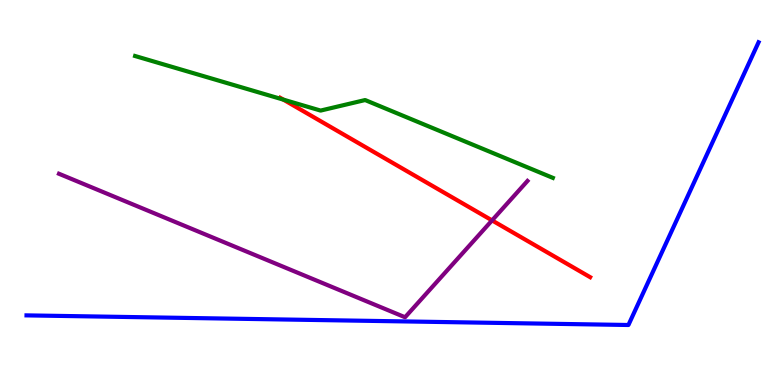[{'lines': ['blue', 'red'], 'intersections': []}, {'lines': ['green', 'red'], 'intersections': [{'x': 3.66, 'y': 7.41}]}, {'lines': ['purple', 'red'], 'intersections': [{'x': 6.35, 'y': 4.28}]}, {'lines': ['blue', 'green'], 'intersections': []}, {'lines': ['blue', 'purple'], 'intersections': []}, {'lines': ['green', 'purple'], 'intersections': []}]